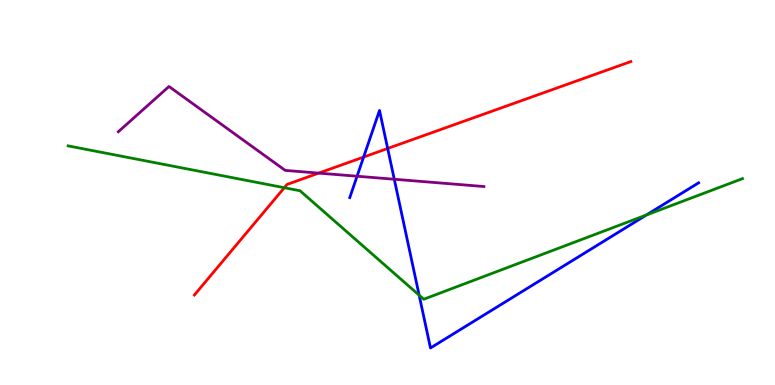[{'lines': ['blue', 'red'], 'intersections': [{'x': 4.69, 'y': 5.92}, {'x': 5.0, 'y': 6.14}]}, {'lines': ['green', 'red'], 'intersections': [{'x': 3.67, 'y': 5.12}]}, {'lines': ['purple', 'red'], 'intersections': [{'x': 4.11, 'y': 5.5}]}, {'lines': ['blue', 'green'], 'intersections': [{'x': 5.41, 'y': 2.33}, {'x': 8.34, 'y': 4.42}]}, {'lines': ['blue', 'purple'], 'intersections': [{'x': 4.61, 'y': 5.42}, {'x': 5.09, 'y': 5.34}]}, {'lines': ['green', 'purple'], 'intersections': []}]